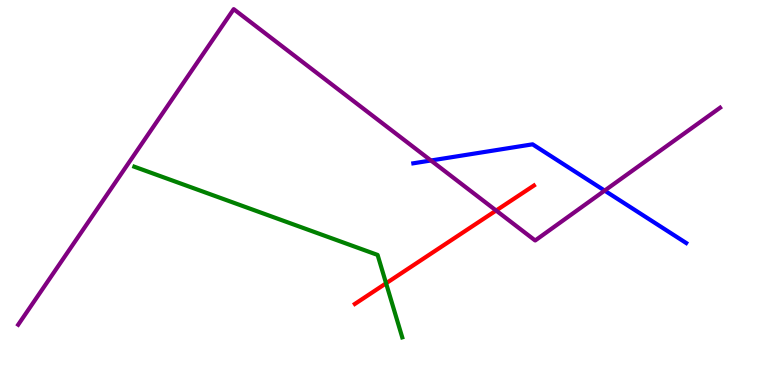[{'lines': ['blue', 'red'], 'intersections': []}, {'lines': ['green', 'red'], 'intersections': [{'x': 4.98, 'y': 2.64}]}, {'lines': ['purple', 'red'], 'intersections': [{'x': 6.4, 'y': 4.53}]}, {'lines': ['blue', 'green'], 'intersections': []}, {'lines': ['blue', 'purple'], 'intersections': [{'x': 5.56, 'y': 5.83}, {'x': 7.8, 'y': 5.05}]}, {'lines': ['green', 'purple'], 'intersections': []}]